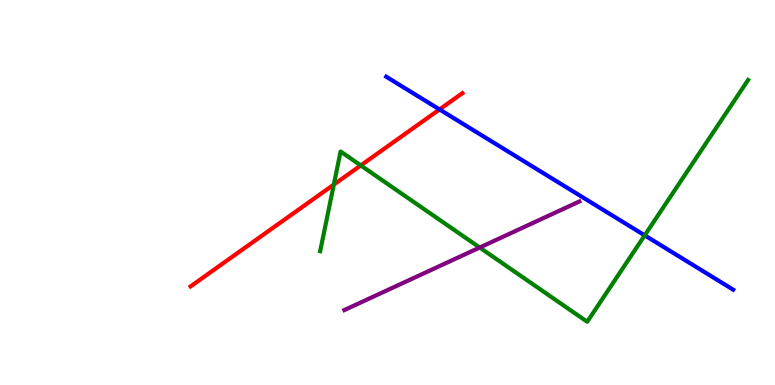[{'lines': ['blue', 'red'], 'intersections': [{'x': 5.67, 'y': 7.16}]}, {'lines': ['green', 'red'], 'intersections': [{'x': 4.31, 'y': 5.21}, {'x': 4.66, 'y': 5.7}]}, {'lines': ['purple', 'red'], 'intersections': []}, {'lines': ['blue', 'green'], 'intersections': [{'x': 8.32, 'y': 3.89}]}, {'lines': ['blue', 'purple'], 'intersections': []}, {'lines': ['green', 'purple'], 'intersections': [{'x': 6.19, 'y': 3.57}]}]